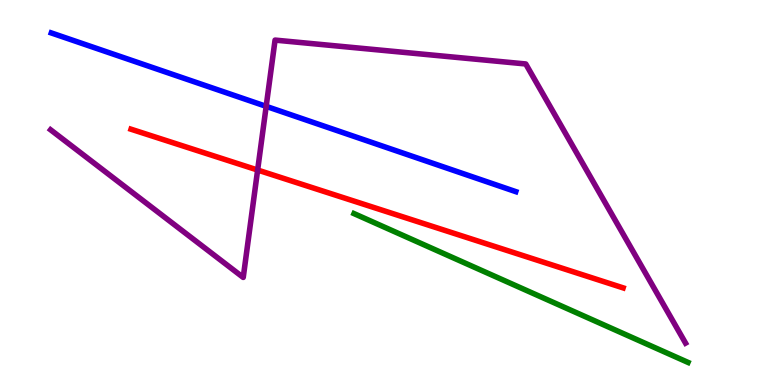[{'lines': ['blue', 'red'], 'intersections': []}, {'lines': ['green', 'red'], 'intersections': []}, {'lines': ['purple', 'red'], 'intersections': [{'x': 3.32, 'y': 5.58}]}, {'lines': ['blue', 'green'], 'intersections': []}, {'lines': ['blue', 'purple'], 'intersections': [{'x': 3.43, 'y': 7.24}]}, {'lines': ['green', 'purple'], 'intersections': []}]